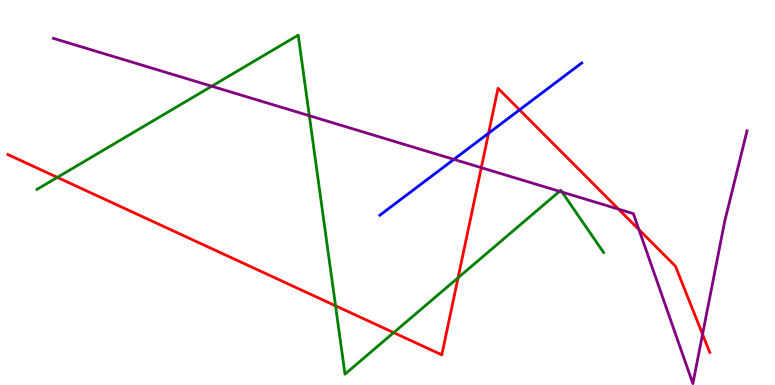[{'lines': ['blue', 'red'], 'intersections': [{'x': 6.3, 'y': 6.54}, {'x': 6.7, 'y': 7.15}]}, {'lines': ['green', 'red'], 'intersections': [{'x': 0.74, 'y': 5.39}, {'x': 4.33, 'y': 2.06}, {'x': 5.08, 'y': 1.36}, {'x': 5.91, 'y': 2.79}]}, {'lines': ['purple', 'red'], 'intersections': [{'x': 6.21, 'y': 5.64}, {'x': 7.98, 'y': 4.57}, {'x': 8.24, 'y': 4.04}, {'x': 9.07, 'y': 1.32}]}, {'lines': ['blue', 'green'], 'intersections': []}, {'lines': ['blue', 'purple'], 'intersections': [{'x': 5.86, 'y': 5.86}]}, {'lines': ['green', 'purple'], 'intersections': [{'x': 2.73, 'y': 7.76}, {'x': 3.99, 'y': 6.99}, {'x': 7.22, 'y': 5.03}, {'x': 7.25, 'y': 5.01}]}]